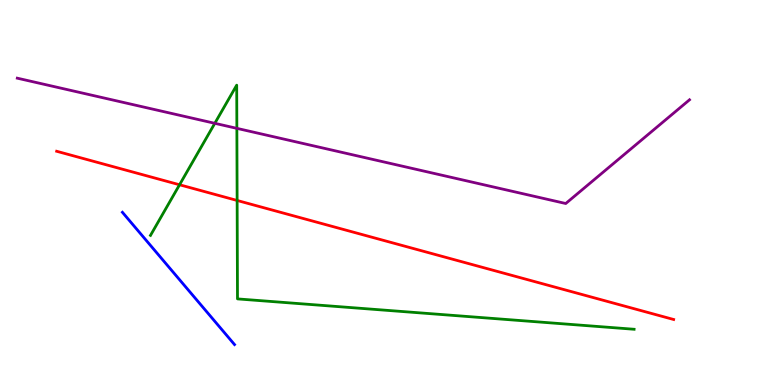[{'lines': ['blue', 'red'], 'intersections': []}, {'lines': ['green', 'red'], 'intersections': [{'x': 2.32, 'y': 5.2}, {'x': 3.06, 'y': 4.79}]}, {'lines': ['purple', 'red'], 'intersections': []}, {'lines': ['blue', 'green'], 'intersections': []}, {'lines': ['blue', 'purple'], 'intersections': []}, {'lines': ['green', 'purple'], 'intersections': [{'x': 2.77, 'y': 6.8}, {'x': 3.06, 'y': 6.67}]}]